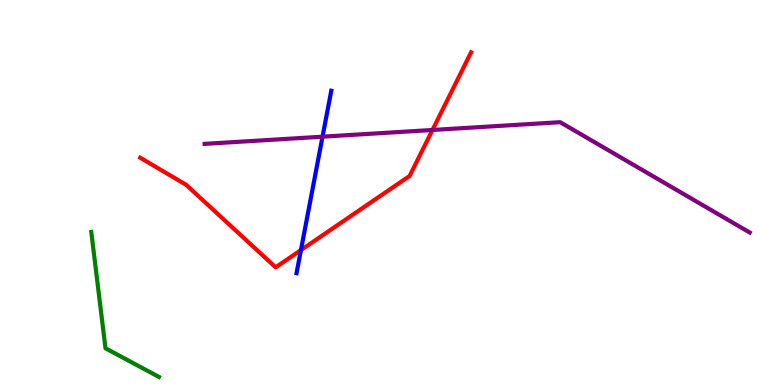[{'lines': ['blue', 'red'], 'intersections': [{'x': 3.88, 'y': 3.5}]}, {'lines': ['green', 'red'], 'intersections': []}, {'lines': ['purple', 'red'], 'intersections': [{'x': 5.58, 'y': 6.62}]}, {'lines': ['blue', 'green'], 'intersections': []}, {'lines': ['blue', 'purple'], 'intersections': [{'x': 4.16, 'y': 6.45}]}, {'lines': ['green', 'purple'], 'intersections': []}]